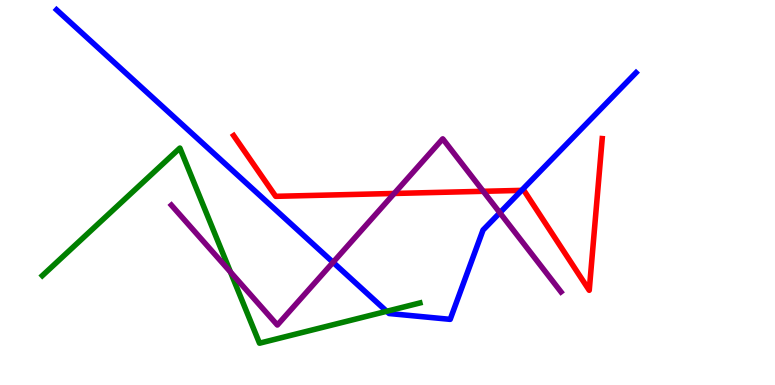[{'lines': ['blue', 'red'], 'intersections': [{'x': 6.73, 'y': 5.06}]}, {'lines': ['green', 'red'], 'intersections': []}, {'lines': ['purple', 'red'], 'intersections': [{'x': 5.09, 'y': 4.98}, {'x': 6.24, 'y': 5.03}]}, {'lines': ['blue', 'green'], 'intersections': [{'x': 4.99, 'y': 1.91}]}, {'lines': ['blue', 'purple'], 'intersections': [{'x': 4.3, 'y': 3.19}, {'x': 6.45, 'y': 4.47}]}, {'lines': ['green', 'purple'], 'intersections': [{'x': 2.97, 'y': 2.94}]}]